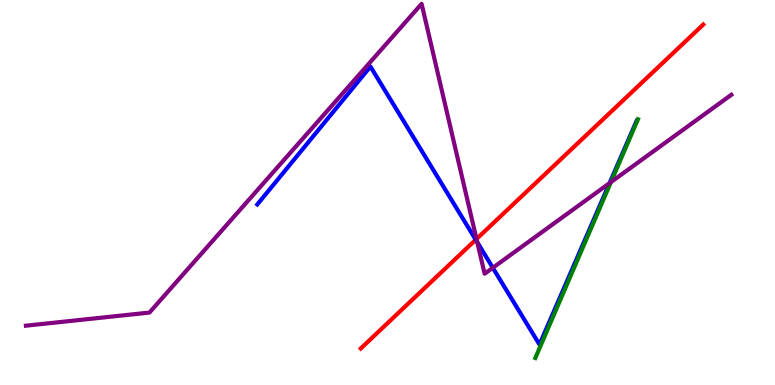[{'lines': ['blue', 'red'], 'intersections': [{'x': 6.14, 'y': 3.77}]}, {'lines': ['green', 'red'], 'intersections': []}, {'lines': ['purple', 'red'], 'intersections': [{'x': 6.15, 'y': 3.79}]}, {'lines': ['blue', 'green'], 'intersections': []}, {'lines': ['blue', 'purple'], 'intersections': [{'x': 6.16, 'y': 3.71}, {'x': 6.36, 'y': 3.04}, {'x': 7.87, 'y': 5.24}]}, {'lines': ['green', 'purple'], 'intersections': [{'x': 7.88, 'y': 5.27}]}]